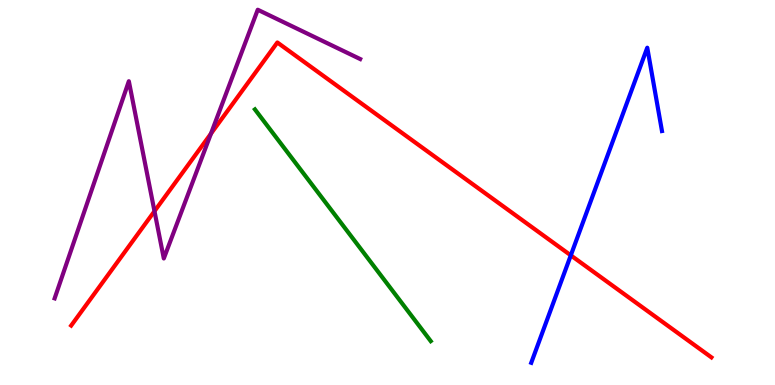[{'lines': ['blue', 'red'], 'intersections': [{'x': 7.37, 'y': 3.37}]}, {'lines': ['green', 'red'], 'intersections': []}, {'lines': ['purple', 'red'], 'intersections': [{'x': 1.99, 'y': 4.51}, {'x': 2.72, 'y': 6.53}]}, {'lines': ['blue', 'green'], 'intersections': []}, {'lines': ['blue', 'purple'], 'intersections': []}, {'lines': ['green', 'purple'], 'intersections': []}]